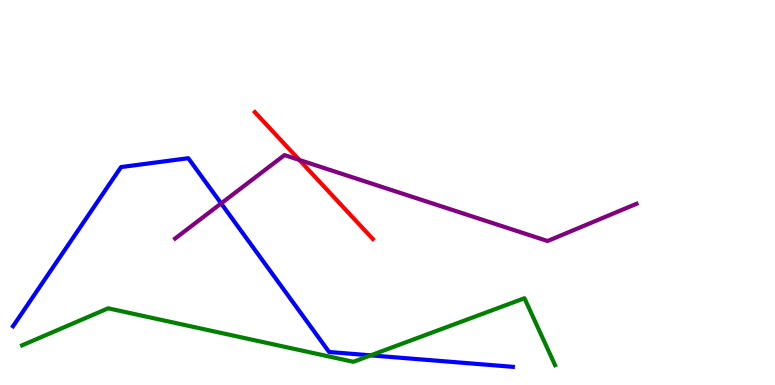[{'lines': ['blue', 'red'], 'intersections': []}, {'lines': ['green', 'red'], 'intersections': []}, {'lines': ['purple', 'red'], 'intersections': [{'x': 3.86, 'y': 5.85}]}, {'lines': ['blue', 'green'], 'intersections': [{'x': 4.78, 'y': 0.77}]}, {'lines': ['blue', 'purple'], 'intersections': [{'x': 2.85, 'y': 4.72}]}, {'lines': ['green', 'purple'], 'intersections': []}]